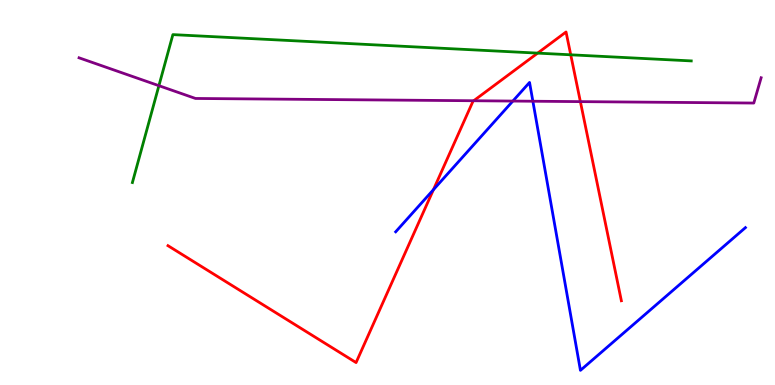[{'lines': ['blue', 'red'], 'intersections': [{'x': 5.59, 'y': 5.07}]}, {'lines': ['green', 'red'], 'intersections': [{'x': 6.94, 'y': 8.62}, {'x': 7.36, 'y': 8.58}]}, {'lines': ['purple', 'red'], 'intersections': [{'x': 6.11, 'y': 7.38}, {'x': 7.49, 'y': 7.36}]}, {'lines': ['blue', 'green'], 'intersections': []}, {'lines': ['blue', 'purple'], 'intersections': [{'x': 6.62, 'y': 7.37}, {'x': 6.88, 'y': 7.37}]}, {'lines': ['green', 'purple'], 'intersections': [{'x': 2.05, 'y': 7.77}]}]